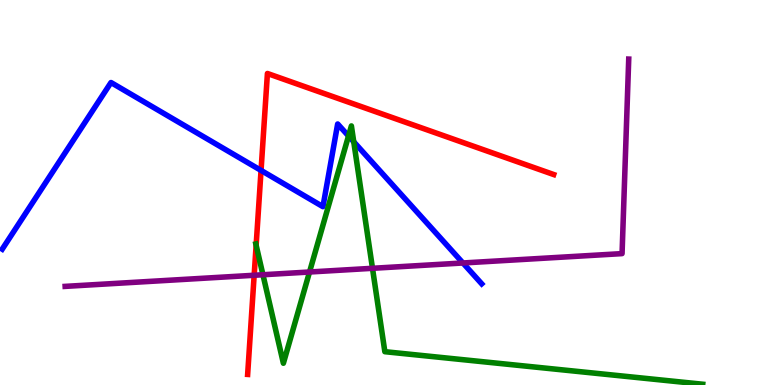[{'lines': ['blue', 'red'], 'intersections': [{'x': 3.37, 'y': 5.57}]}, {'lines': ['green', 'red'], 'intersections': [{'x': 3.3, 'y': 3.63}]}, {'lines': ['purple', 'red'], 'intersections': [{'x': 3.28, 'y': 2.85}]}, {'lines': ['blue', 'green'], 'intersections': [{'x': 4.5, 'y': 6.47}, {'x': 4.56, 'y': 6.32}]}, {'lines': ['blue', 'purple'], 'intersections': [{'x': 5.97, 'y': 3.17}]}, {'lines': ['green', 'purple'], 'intersections': [{'x': 3.39, 'y': 2.86}, {'x': 3.99, 'y': 2.93}, {'x': 4.81, 'y': 3.03}]}]